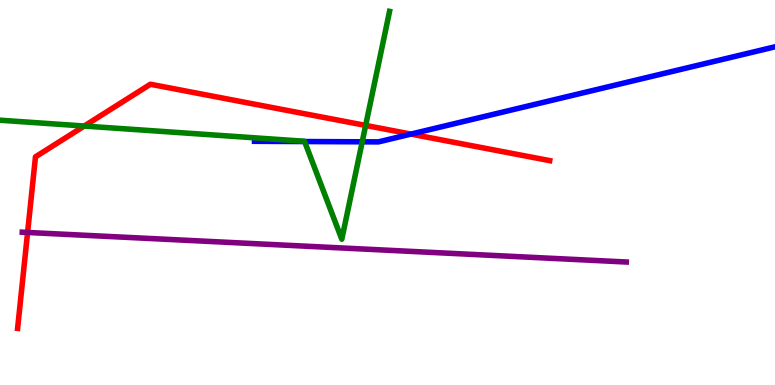[{'lines': ['blue', 'red'], 'intersections': [{'x': 5.3, 'y': 6.52}]}, {'lines': ['green', 'red'], 'intersections': [{'x': 1.09, 'y': 6.73}, {'x': 4.72, 'y': 6.74}]}, {'lines': ['purple', 'red'], 'intersections': [{'x': 0.356, 'y': 3.96}]}, {'lines': ['blue', 'green'], 'intersections': [{'x': 3.93, 'y': 6.32}, {'x': 4.67, 'y': 6.32}]}, {'lines': ['blue', 'purple'], 'intersections': []}, {'lines': ['green', 'purple'], 'intersections': []}]